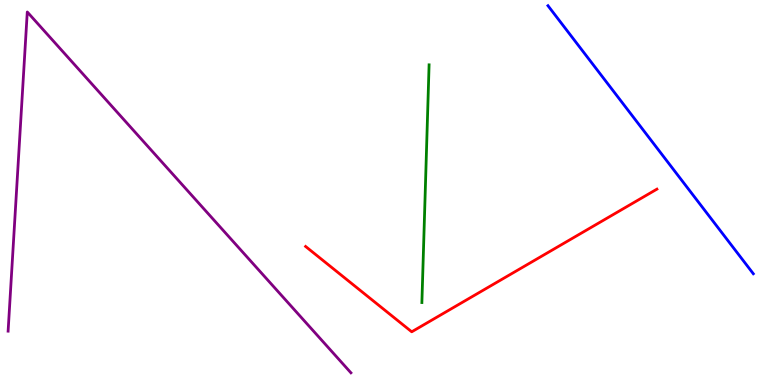[{'lines': ['blue', 'red'], 'intersections': []}, {'lines': ['green', 'red'], 'intersections': []}, {'lines': ['purple', 'red'], 'intersections': []}, {'lines': ['blue', 'green'], 'intersections': []}, {'lines': ['blue', 'purple'], 'intersections': []}, {'lines': ['green', 'purple'], 'intersections': []}]